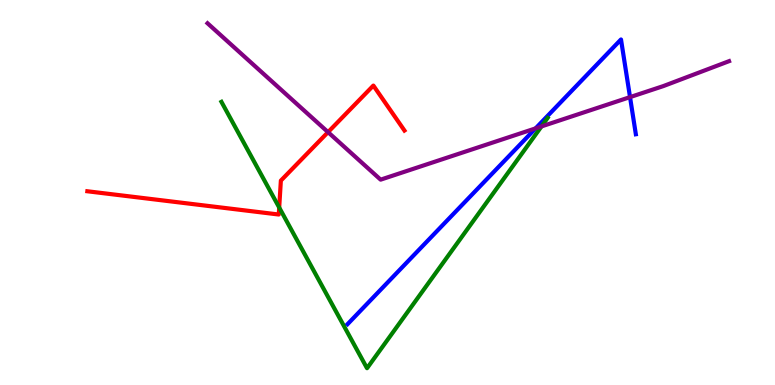[{'lines': ['blue', 'red'], 'intersections': []}, {'lines': ['green', 'red'], 'intersections': [{'x': 3.6, 'y': 4.61}]}, {'lines': ['purple', 'red'], 'intersections': [{'x': 4.23, 'y': 6.57}]}, {'lines': ['blue', 'green'], 'intersections': []}, {'lines': ['blue', 'purple'], 'intersections': [{'x': 6.91, 'y': 6.67}, {'x': 8.13, 'y': 7.48}]}, {'lines': ['green', 'purple'], 'intersections': [{'x': 6.99, 'y': 6.72}]}]